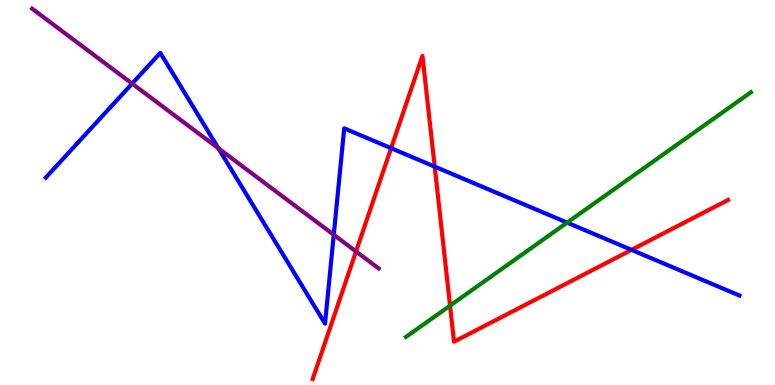[{'lines': ['blue', 'red'], 'intersections': [{'x': 5.05, 'y': 6.15}, {'x': 5.61, 'y': 5.67}, {'x': 8.15, 'y': 3.51}]}, {'lines': ['green', 'red'], 'intersections': [{'x': 5.81, 'y': 2.06}]}, {'lines': ['purple', 'red'], 'intersections': [{'x': 4.59, 'y': 3.47}]}, {'lines': ['blue', 'green'], 'intersections': [{'x': 7.32, 'y': 4.22}]}, {'lines': ['blue', 'purple'], 'intersections': [{'x': 1.7, 'y': 7.83}, {'x': 2.82, 'y': 6.15}, {'x': 4.31, 'y': 3.9}]}, {'lines': ['green', 'purple'], 'intersections': []}]